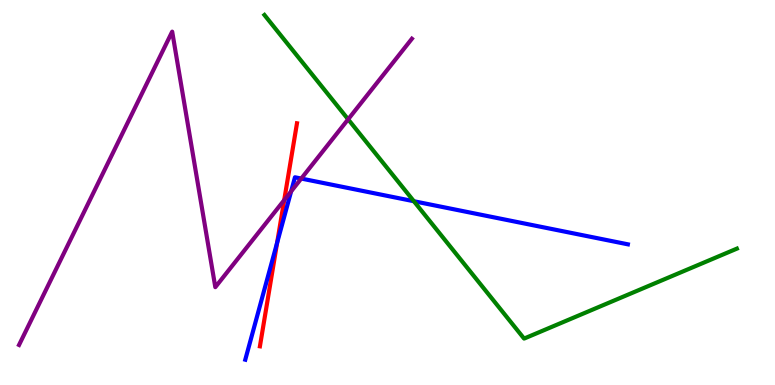[{'lines': ['blue', 'red'], 'intersections': [{'x': 3.58, 'y': 3.69}]}, {'lines': ['green', 'red'], 'intersections': []}, {'lines': ['purple', 'red'], 'intersections': [{'x': 3.67, 'y': 4.8}]}, {'lines': ['blue', 'green'], 'intersections': [{'x': 5.34, 'y': 4.77}]}, {'lines': ['blue', 'purple'], 'intersections': [{'x': 3.76, 'y': 5.03}, {'x': 3.89, 'y': 5.36}]}, {'lines': ['green', 'purple'], 'intersections': [{'x': 4.49, 'y': 6.9}]}]